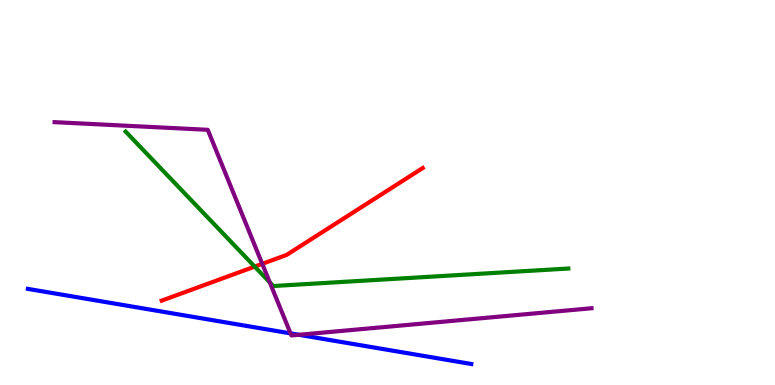[{'lines': ['blue', 'red'], 'intersections': []}, {'lines': ['green', 'red'], 'intersections': [{'x': 3.29, 'y': 3.08}]}, {'lines': ['purple', 'red'], 'intersections': [{'x': 3.38, 'y': 3.15}]}, {'lines': ['blue', 'green'], 'intersections': []}, {'lines': ['blue', 'purple'], 'intersections': [{'x': 3.75, 'y': 1.34}, {'x': 3.86, 'y': 1.3}]}, {'lines': ['green', 'purple'], 'intersections': [{'x': 3.48, 'y': 2.66}]}]